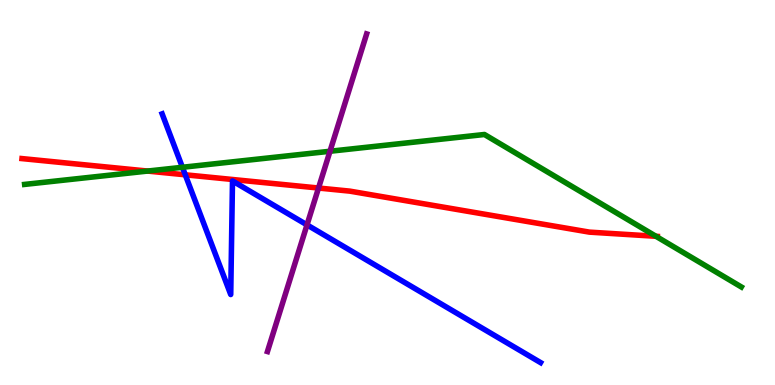[{'lines': ['blue', 'red'], 'intersections': [{'x': 2.39, 'y': 5.46}]}, {'lines': ['green', 'red'], 'intersections': [{'x': 1.9, 'y': 5.56}, {'x': 8.46, 'y': 3.86}]}, {'lines': ['purple', 'red'], 'intersections': [{'x': 4.11, 'y': 5.12}]}, {'lines': ['blue', 'green'], 'intersections': [{'x': 2.35, 'y': 5.66}]}, {'lines': ['blue', 'purple'], 'intersections': [{'x': 3.96, 'y': 4.16}]}, {'lines': ['green', 'purple'], 'intersections': [{'x': 4.26, 'y': 6.07}]}]